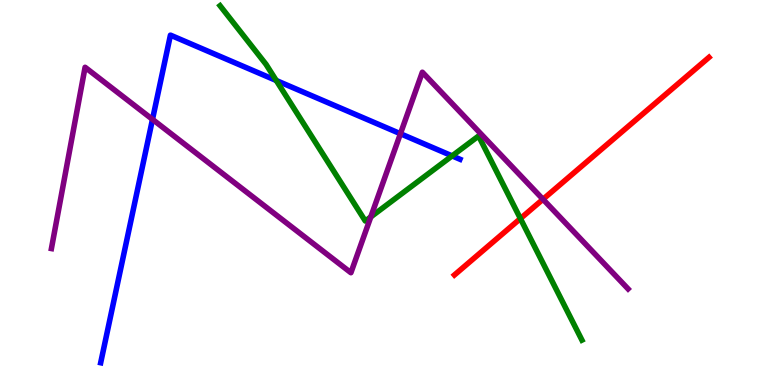[{'lines': ['blue', 'red'], 'intersections': []}, {'lines': ['green', 'red'], 'intersections': [{'x': 6.71, 'y': 4.32}]}, {'lines': ['purple', 'red'], 'intersections': [{'x': 7.01, 'y': 4.82}]}, {'lines': ['blue', 'green'], 'intersections': [{'x': 3.56, 'y': 7.91}, {'x': 5.83, 'y': 5.95}]}, {'lines': ['blue', 'purple'], 'intersections': [{'x': 1.97, 'y': 6.9}, {'x': 5.17, 'y': 6.53}]}, {'lines': ['green', 'purple'], 'intersections': [{'x': 4.78, 'y': 4.37}]}]